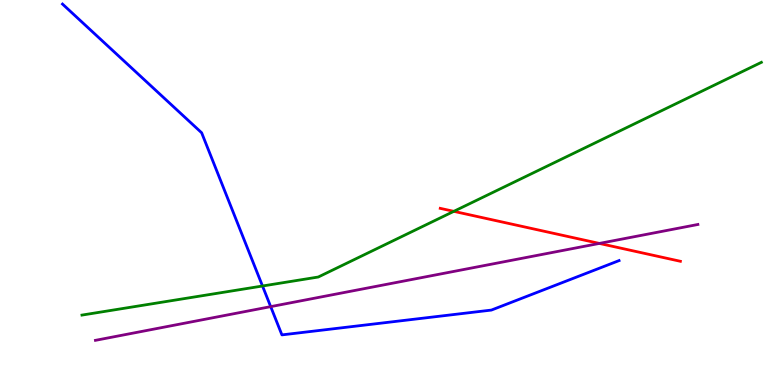[{'lines': ['blue', 'red'], 'intersections': []}, {'lines': ['green', 'red'], 'intersections': [{'x': 5.86, 'y': 4.51}]}, {'lines': ['purple', 'red'], 'intersections': [{'x': 7.73, 'y': 3.68}]}, {'lines': ['blue', 'green'], 'intersections': [{'x': 3.39, 'y': 2.57}]}, {'lines': ['blue', 'purple'], 'intersections': [{'x': 3.49, 'y': 2.04}]}, {'lines': ['green', 'purple'], 'intersections': []}]